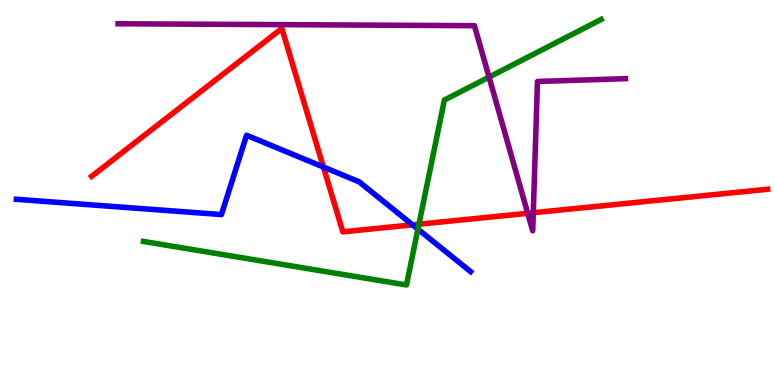[{'lines': ['blue', 'red'], 'intersections': [{'x': 4.17, 'y': 5.66}, {'x': 5.32, 'y': 4.16}]}, {'lines': ['green', 'red'], 'intersections': [{'x': 5.41, 'y': 4.18}]}, {'lines': ['purple', 'red'], 'intersections': [{'x': 6.81, 'y': 4.46}, {'x': 6.88, 'y': 4.47}]}, {'lines': ['blue', 'green'], 'intersections': [{'x': 5.39, 'y': 4.05}]}, {'lines': ['blue', 'purple'], 'intersections': []}, {'lines': ['green', 'purple'], 'intersections': [{'x': 6.31, 'y': 8.0}]}]